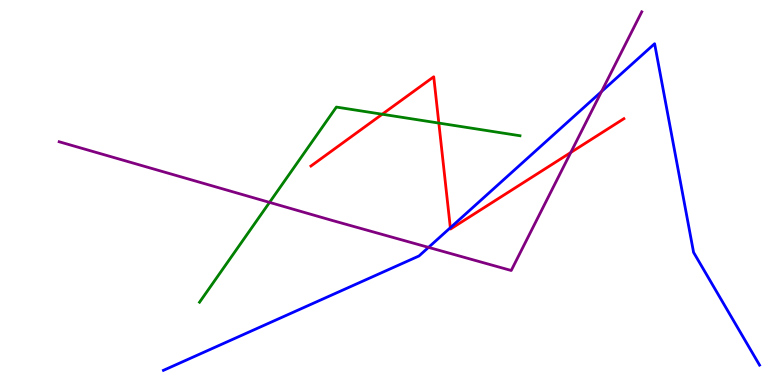[{'lines': ['blue', 'red'], 'intersections': [{'x': 5.81, 'y': 4.08}]}, {'lines': ['green', 'red'], 'intersections': [{'x': 4.93, 'y': 7.03}, {'x': 5.66, 'y': 6.8}]}, {'lines': ['purple', 'red'], 'intersections': [{'x': 7.36, 'y': 6.04}]}, {'lines': ['blue', 'green'], 'intersections': []}, {'lines': ['blue', 'purple'], 'intersections': [{'x': 5.53, 'y': 3.57}, {'x': 7.76, 'y': 7.62}]}, {'lines': ['green', 'purple'], 'intersections': [{'x': 3.48, 'y': 4.74}]}]